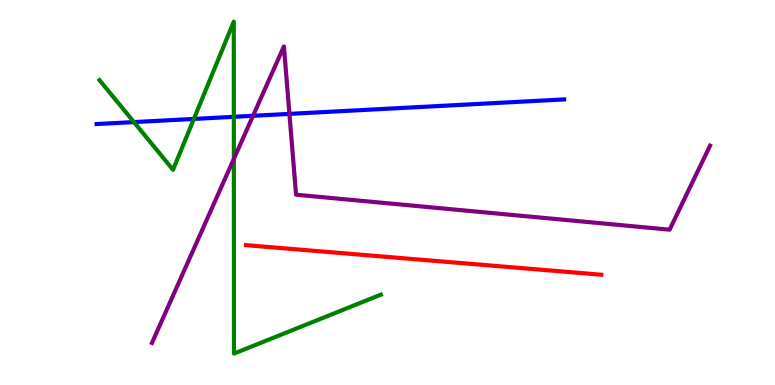[{'lines': ['blue', 'red'], 'intersections': []}, {'lines': ['green', 'red'], 'intersections': []}, {'lines': ['purple', 'red'], 'intersections': []}, {'lines': ['blue', 'green'], 'intersections': [{'x': 1.73, 'y': 6.83}, {'x': 2.5, 'y': 6.91}, {'x': 3.02, 'y': 6.97}]}, {'lines': ['blue', 'purple'], 'intersections': [{'x': 3.26, 'y': 6.99}, {'x': 3.73, 'y': 7.04}]}, {'lines': ['green', 'purple'], 'intersections': [{'x': 3.02, 'y': 5.87}]}]